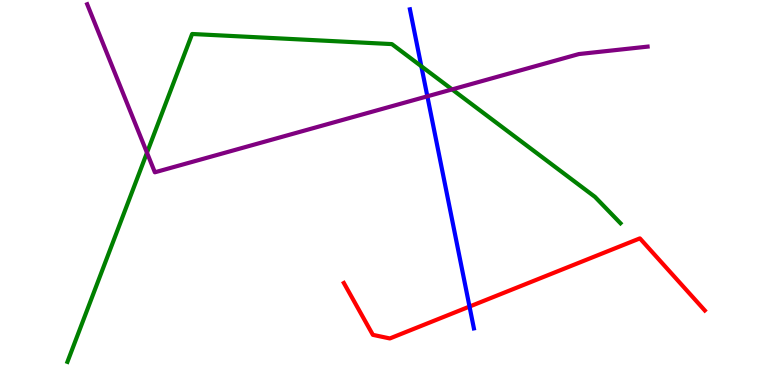[{'lines': ['blue', 'red'], 'intersections': [{'x': 6.06, 'y': 2.04}]}, {'lines': ['green', 'red'], 'intersections': []}, {'lines': ['purple', 'red'], 'intersections': []}, {'lines': ['blue', 'green'], 'intersections': [{'x': 5.44, 'y': 8.28}]}, {'lines': ['blue', 'purple'], 'intersections': [{'x': 5.51, 'y': 7.5}]}, {'lines': ['green', 'purple'], 'intersections': [{'x': 1.9, 'y': 6.03}, {'x': 5.83, 'y': 7.68}]}]